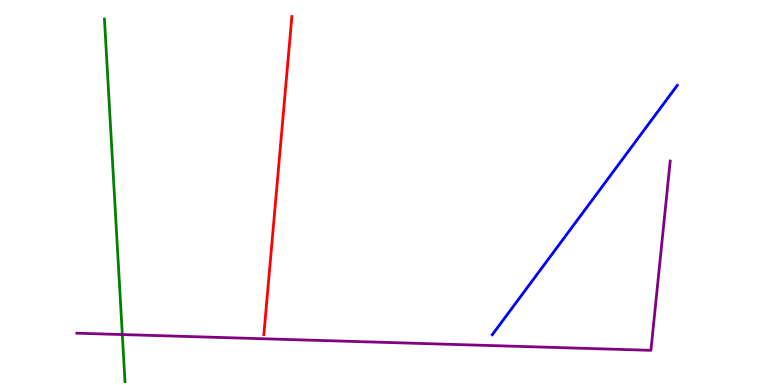[{'lines': ['blue', 'red'], 'intersections': []}, {'lines': ['green', 'red'], 'intersections': []}, {'lines': ['purple', 'red'], 'intersections': []}, {'lines': ['blue', 'green'], 'intersections': []}, {'lines': ['blue', 'purple'], 'intersections': []}, {'lines': ['green', 'purple'], 'intersections': [{'x': 1.58, 'y': 1.31}]}]